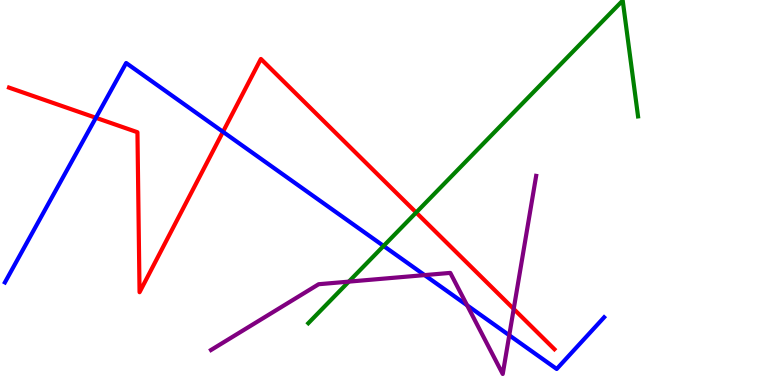[{'lines': ['blue', 'red'], 'intersections': [{'x': 1.24, 'y': 6.94}, {'x': 2.88, 'y': 6.58}]}, {'lines': ['green', 'red'], 'intersections': [{'x': 5.37, 'y': 4.48}]}, {'lines': ['purple', 'red'], 'intersections': [{'x': 6.63, 'y': 1.98}]}, {'lines': ['blue', 'green'], 'intersections': [{'x': 4.95, 'y': 3.61}]}, {'lines': ['blue', 'purple'], 'intersections': [{'x': 5.48, 'y': 2.85}, {'x': 6.03, 'y': 2.07}, {'x': 6.57, 'y': 1.29}]}, {'lines': ['green', 'purple'], 'intersections': [{'x': 4.5, 'y': 2.68}]}]